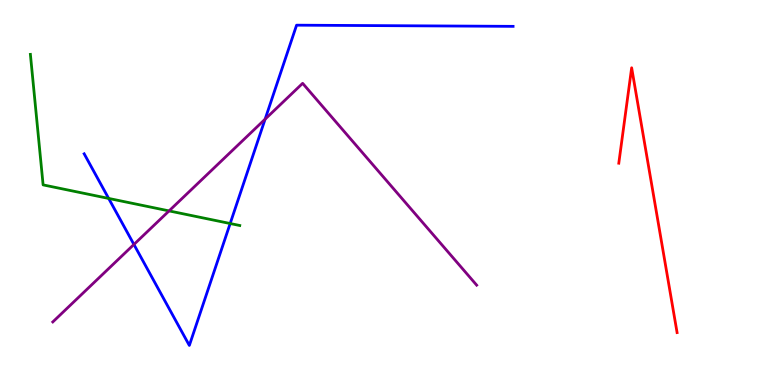[{'lines': ['blue', 'red'], 'intersections': []}, {'lines': ['green', 'red'], 'intersections': []}, {'lines': ['purple', 'red'], 'intersections': []}, {'lines': ['blue', 'green'], 'intersections': [{'x': 1.4, 'y': 4.85}, {'x': 2.97, 'y': 4.19}]}, {'lines': ['blue', 'purple'], 'intersections': [{'x': 1.73, 'y': 3.65}, {'x': 3.42, 'y': 6.9}]}, {'lines': ['green', 'purple'], 'intersections': [{'x': 2.18, 'y': 4.52}]}]